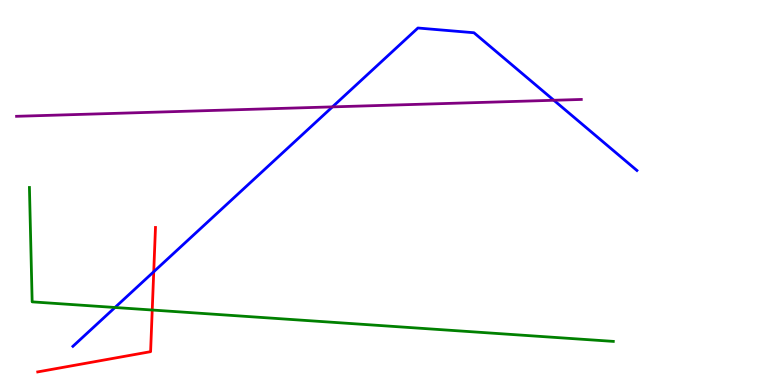[{'lines': ['blue', 'red'], 'intersections': [{'x': 1.98, 'y': 2.94}]}, {'lines': ['green', 'red'], 'intersections': [{'x': 1.96, 'y': 1.95}]}, {'lines': ['purple', 'red'], 'intersections': []}, {'lines': ['blue', 'green'], 'intersections': [{'x': 1.48, 'y': 2.01}]}, {'lines': ['blue', 'purple'], 'intersections': [{'x': 4.29, 'y': 7.22}, {'x': 7.15, 'y': 7.4}]}, {'lines': ['green', 'purple'], 'intersections': []}]